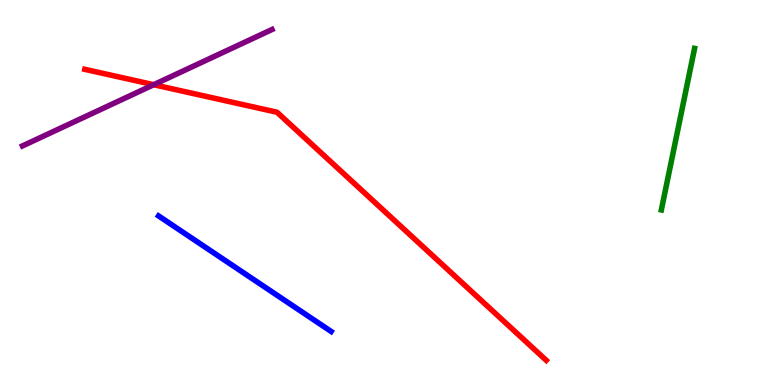[{'lines': ['blue', 'red'], 'intersections': []}, {'lines': ['green', 'red'], 'intersections': []}, {'lines': ['purple', 'red'], 'intersections': [{'x': 1.98, 'y': 7.8}]}, {'lines': ['blue', 'green'], 'intersections': []}, {'lines': ['blue', 'purple'], 'intersections': []}, {'lines': ['green', 'purple'], 'intersections': []}]